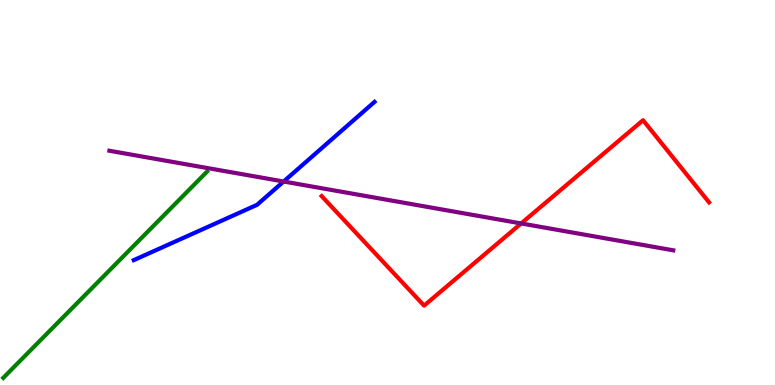[{'lines': ['blue', 'red'], 'intersections': []}, {'lines': ['green', 'red'], 'intersections': []}, {'lines': ['purple', 'red'], 'intersections': [{'x': 6.72, 'y': 4.2}]}, {'lines': ['blue', 'green'], 'intersections': []}, {'lines': ['blue', 'purple'], 'intersections': [{'x': 3.66, 'y': 5.29}]}, {'lines': ['green', 'purple'], 'intersections': []}]